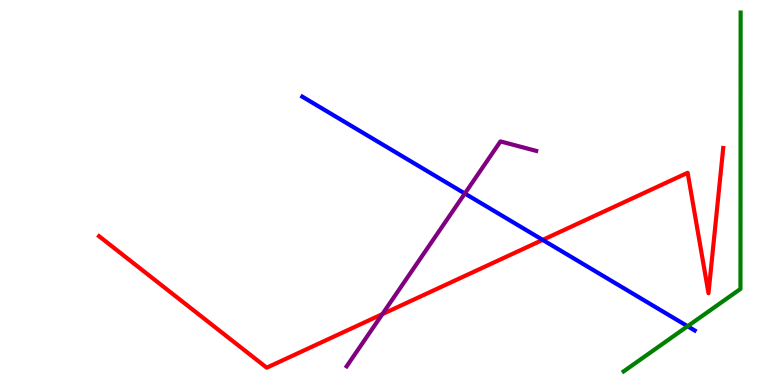[{'lines': ['blue', 'red'], 'intersections': [{'x': 7.0, 'y': 3.77}]}, {'lines': ['green', 'red'], 'intersections': []}, {'lines': ['purple', 'red'], 'intersections': [{'x': 4.93, 'y': 1.84}]}, {'lines': ['blue', 'green'], 'intersections': [{'x': 8.87, 'y': 1.53}]}, {'lines': ['blue', 'purple'], 'intersections': [{'x': 6.0, 'y': 4.97}]}, {'lines': ['green', 'purple'], 'intersections': []}]